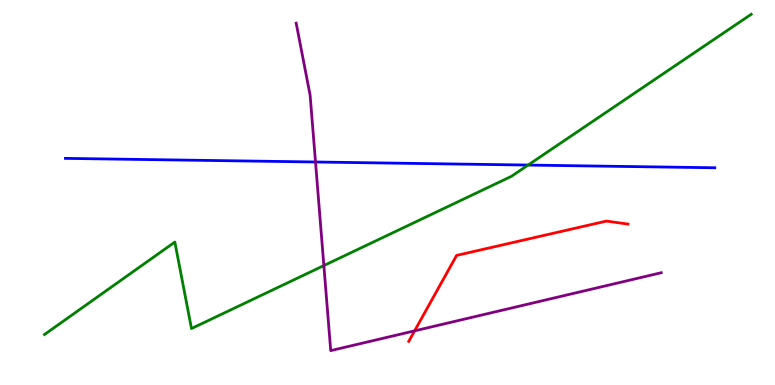[{'lines': ['blue', 'red'], 'intersections': []}, {'lines': ['green', 'red'], 'intersections': []}, {'lines': ['purple', 'red'], 'intersections': [{'x': 5.35, 'y': 1.41}]}, {'lines': ['blue', 'green'], 'intersections': [{'x': 6.81, 'y': 5.71}]}, {'lines': ['blue', 'purple'], 'intersections': [{'x': 4.07, 'y': 5.79}]}, {'lines': ['green', 'purple'], 'intersections': [{'x': 4.18, 'y': 3.1}]}]